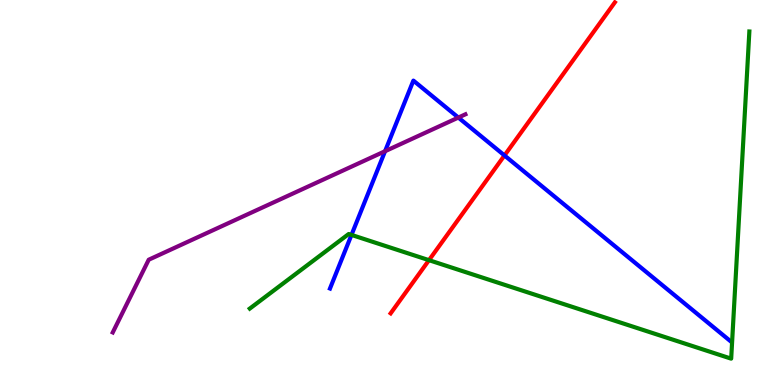[{'lines': ['blue', 'red'], 'intersections': [{'x': 6.51, 'y': 5.96}]}, {'lines': ['green', 'red'], 'intersections': [{'x': 5.54, 'y': 3.24}]}, {'lines': ['purple', 'red'], 'intersections': []}, {'lines': ['blue', 'green'], 'intersections': [{'x': 4.54, 'y': 3.9}]}, {'lines': ['blue', 'purple'], 'intersections': [{'x': 4.97, 'y': 6.07}, {'x': 5.91, 'y': 6.95}]}, {'lines': ['green', 'purple'], 'intersections': []}]